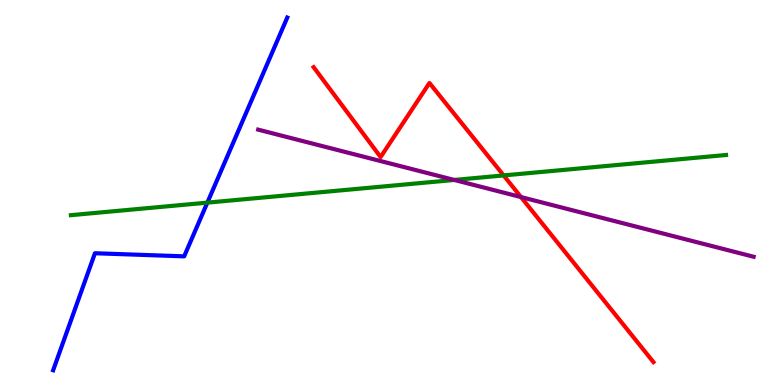[{'lines': ['blue', 'red'], 'intersections': []}, {'lines': ['green', 'red'], 'intersections': [{'x': 6.5, 'y': 5.44}]}, {'lines': ['purple', 'red'], 'intersections': [{'x': 6.72, 'y': 4.88}]}, {'lines': ['blue', 'green'], 'intersections': [{'x': 2.68, 'y': 4.74}]}, {'lines': ['blue', 'purple'], 'intersections': []}, {'lines': ['green', 'purple'], 'intersections': [{'x': 5.86, 'y': 5.33}]}]